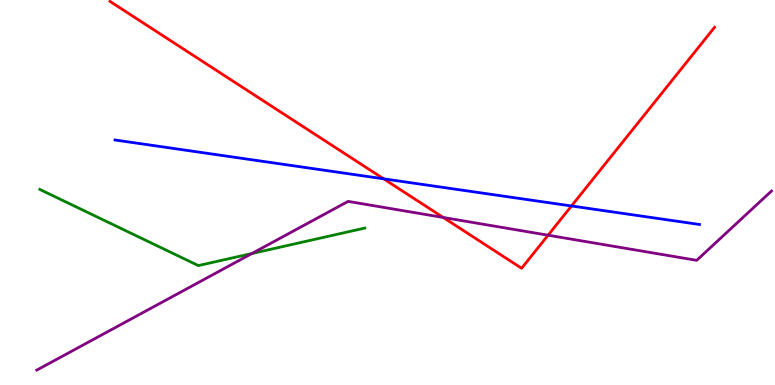[{'lines': ['blue', 'red'], 'intersections': [{'x': 4.95, 'y': 5.36}, {'x': 7.37, 'y': 4.65}]}, {'lines': ['green', 'red'], 'intersections': []}, {'lines': ['purple', 'red'], 'intersections': [{'x': 5.72, 'y': 4.35}, {'x': 7.07, 'y': 3.89}]}, {'lines': ['blue', 'green'], 'intersections': []}, {'lines': ['blue', 'purple'], 'intersections': []}, {'lines': ['green', 'purple'], 'intersections': [{'x': 3.25, 'y': 3.42}]}]